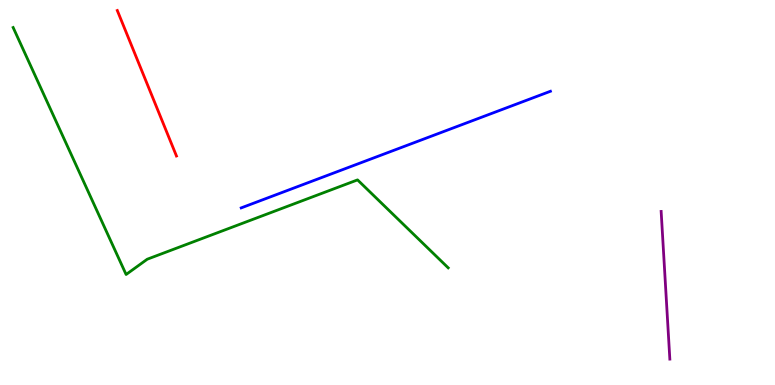[{'lines': ['blue', 'red'], 'intersections': []}, {'lines': ['green', 'red'], 'intersections': []}, {'lines': ['purple', 'red'], 'intersections': []}, {'lines': ['blue', 'green'], 'intersections': []}, {'lines': ['blue', 'purple'], 'intersections': []}, {'lines': ['green', 'purple'], 'intersections': []}]